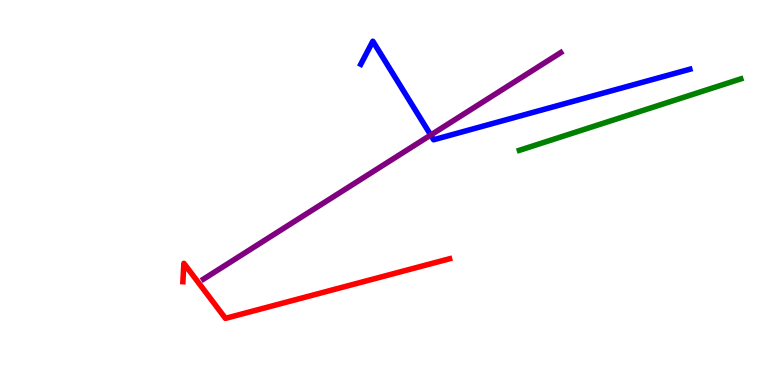[{'lines': ['blue', 'red'], 'intersections': []}, {'lines': ['green', 'red'], 'intersections': []}, {'lines': ['purple', 'red'], 'intersections': []}, {'lines': ['blue', 'green'], 'intersections': []}, {'lines': ['blue', 'purple'], 'intersections': [{'x': 5.56, 'y': 6.49}]}, {'lines': ['green', 'purple'], 'intersections': []}]